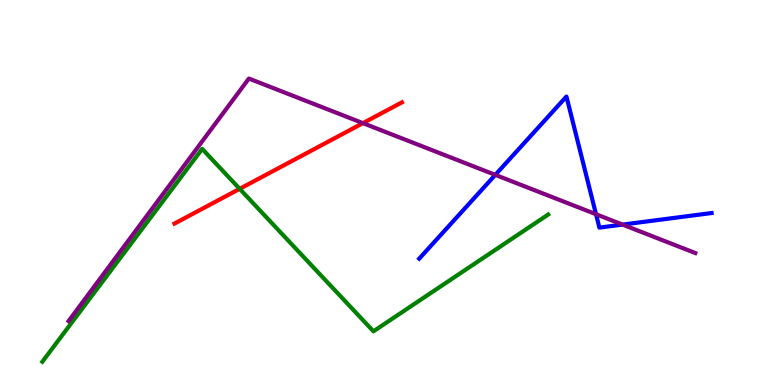[{'lines': ['blue', 'red'], 'intersections': []}, {'lines': ['green', 'red'], 'intersections': [{'x': 3.09, 'y': 5.1}]}, {'lines': ['purple', 'red'], 'intersections': [{'x': 4.68, 'y': 6.8}]}, {'lines': ['blue', 'green'], 'intersections': []}, {'lines': ['blue', 'purple'], 'intersections': [{'x': 6.39, 'y': 5.46}, {'x': 7.69, 'y': 4.44}, {'x': 8.03, 'y': 4.17}]}, {'lines': ['green', 'purple'], 'intersections': []}]